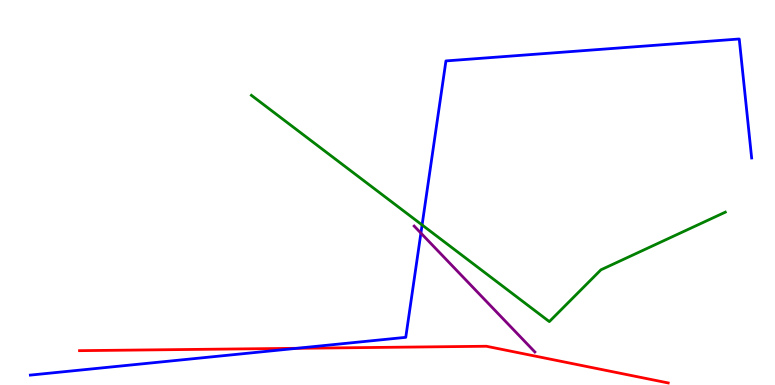[{'lines': ['blue', 'red'], 'intersections': [{'x': 3.83, 'y': 0.953}]}, {'lines': ['green', 'red'], 'intersections': []}, {'lines': ['purple', 'red'], 'intersections': []}, {'lines': ['blue', 'green'], 'intersections': [{'x': 5.45, 'y': 4.16}]}, {'lines': ['blue', 'purple'], 'intersections': [{'x': 5.43, 'y': 3.95}]}, {'lines': ['green', 'purple'], 'intersections': []}]